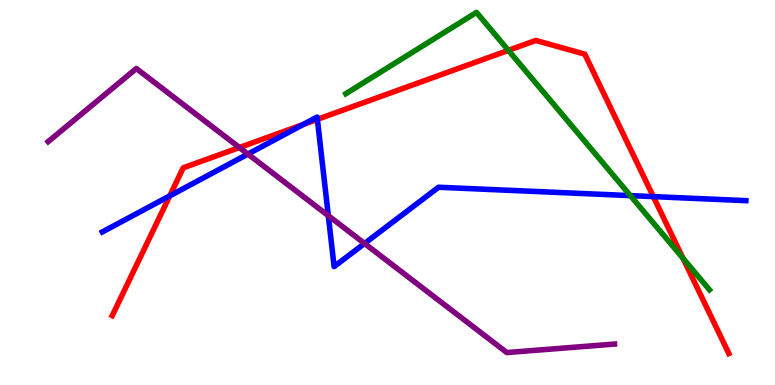[{'lines': ['blue', 'red'], 'intersections': [{'x': 2.19, 'y': 4.91}, {'x': 3.91, 'y': 6.77}, {'x': 4.1, 'y': 6.9}, {'x': 8.43, 'y': 4.89}]}, {'lines': ['green', 'red'], 'intersections': [{'x': 6.56, 'y': 8.69}, {'x': 8.81, 'y': 3.29}]}, {'lines': ['purple', 'red'], 'intersections': [{'x': 3.09, 'y': 6.17}]}, {'lines': ['blue', 'green'], 'intersections': [{'x': 8.13, 'y': 4.92}]}, {'lines': ['blue', 'purple'], 'intersections': [{'x': 3.2, 'y': 6.0}, {'x': 4.24, 'y': 4.4}, {'x': 4.7, 'y': 3.68}]}, {'lines': ['green', 'purple'], 'intersections': []}]